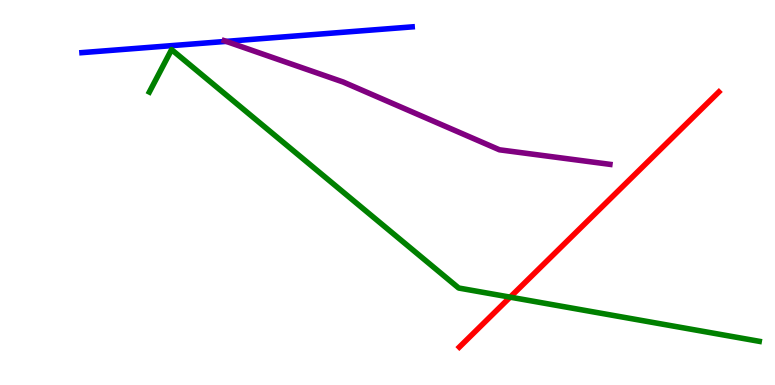[{'lines': ['blue', 'red'], 'intersections': []}, {'lines': ['green', 'red'], 'intersections': [{'x': 6.58, 'y': 2.28}]}, {'lines': ['purple', 'red'], 'intersections': []}, {'lines': ['blue', 'green'], 'intersections': []}, {'lines': ['blue', 'purple'], 'intersections': [{'x': 2.92, 'y': 8.93}]}, {'lines': ['green', 'purple'], 'intersections': []}]